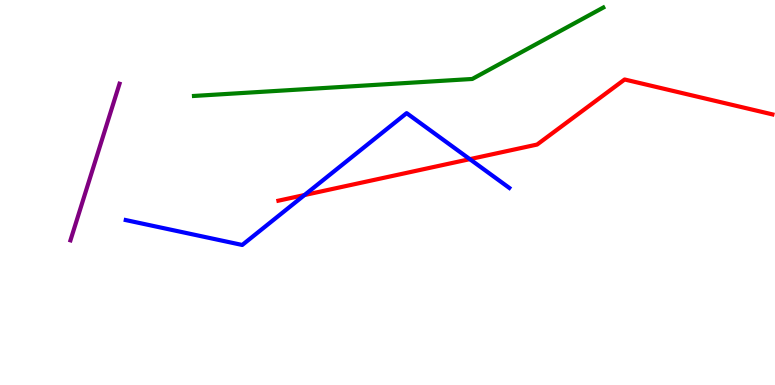[{'lines': ['blue', 'red'], 'intersections': [{'x': 3.93, 'y': 4.93}, {'x': 6.06, 'y': 5.87}]}, {'lines': ['green', 'red'], 'intersections': []}, {'lines': ['purple', 'red'], 'intersections': []}, {'lines': ['blue', 'green'], 'intersections': []}, {'lines': ['blue', 'purple'], 'intersections': []}, {'lines': ['green', 'purple'], 'intersections': []}]